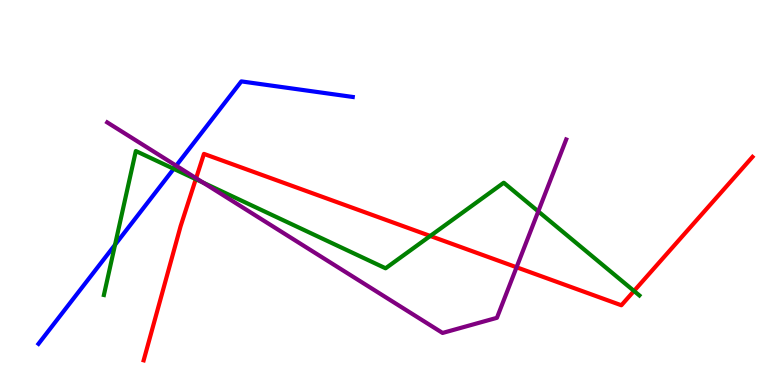[{'lines': ['blue', 'red'], 'intersections': []}, {'lines': ['green', 'red'], 'intersections': [{'x': 2.53, 'y': 5.35}, {'x': 5.55, 'y': 3.87}, {'x': 8.18, 'y': 2.44}]}, {'lines': ['purple', 'red'], 'intersections': [{'x': 2.53, 'y': 5.37}, {'x': 6.67, 'y': 3.06}]}, {'lines': ['blue', 'green'], 'intersections': [{'x': 1.48, 'y': 3.64}, {'x': 2.24, 'y': 5.61}]}, {'lines': ['blue', 'purple'], 'intersections': [{'x': 2.27, 'y': 5.7}]}, {'lines': ['green', 'purple'], 'intersections': [{'x': 2.62, 'y': 5.26}, {'x': 6.95, 'y': 4.51}]}]